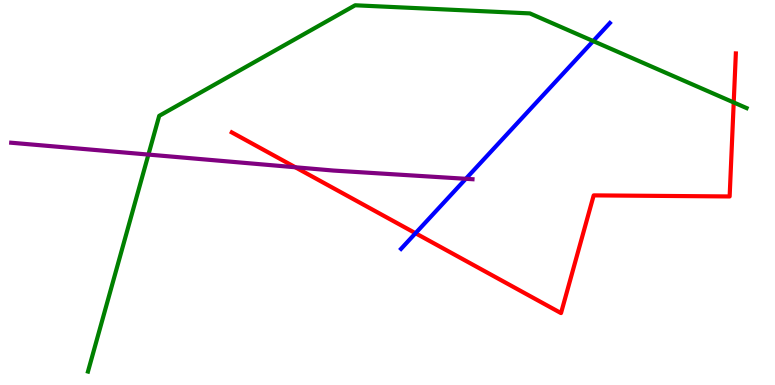[{'lines': ['blue', 'red'], 'intersections': [{'x': 5.36, 'y': 3.94}]}, {'lines': ['green', 'red'], 'intersections': [{'x': 9.47, 'y': 7.34}]}, {'lines': ['purple', 'red'], 'intersections': [{'x': 3.81, 'y': 5.66}]}, {'lines': ['blue', 'green'], 'intersections': [{'x': 7.65, 'y': 8.93}]}, {'lines': ['blue', 'purple'], 'intersections': [{'x': 6.01, 'y': 5.36}]}, {'lines': ['green', 'purple'], 'intersections': [{'x': 1.92, 'y': 5.98}]}]